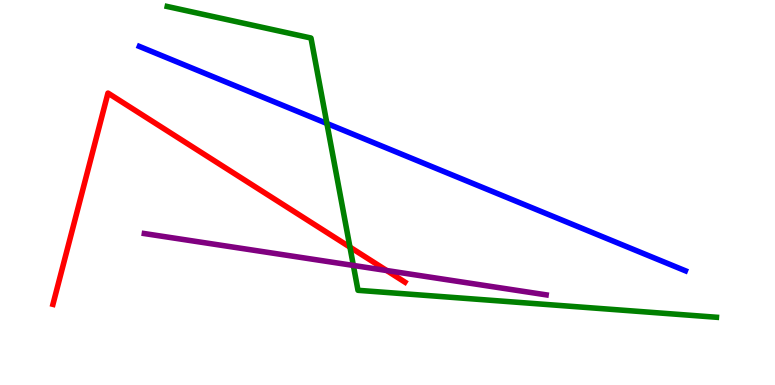[{'lines': ['blue', 'red'], 'intersections': []}, {'lines': ['green', 'red'], 'intersections': [{'x': 4.52, 'y': 3.58}]}, {'lines': ['purple', 'red'], 'intersections': [{'x': 4.99, 'y': 2.97}]}, {'lines': ['blue', 'green'], 'intersections': [{'x': 4.22, 'y': 6.79}]}, {'lines': ['blue', 'purple'], 'intersections': []}, {'lines': ['green', 'purple'], 'intersections': [{'x': 4.56, 'y': 3.11}]}]